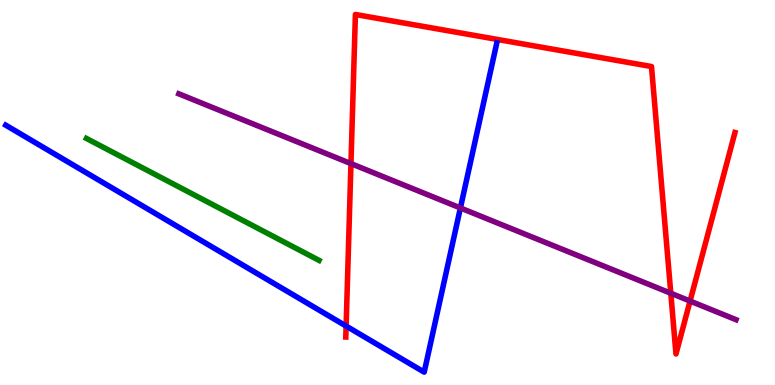[{'lines': ['blue', 'red'], 'intersections': [{'x': 4.47, 'y': 1.53}]}, {'lines': ['green', 'red'], 'intersections': []}, {'lines': ['purple', 'red'], 'intersections': [{'x': 4.53, 'y': 5.75}, {'x': 8.66, 'y': 2.38}, {'x': 8.9, 'y': 2.18}]}, {'lines': ['blue', 'green'], 'intersections': []}, {'lines': ['blue', 'purple'], 'intersections': [{'x': 5.94, 'y': 4.6}]}, {'lines': ['green', 'purple'], 'intersections': []}]